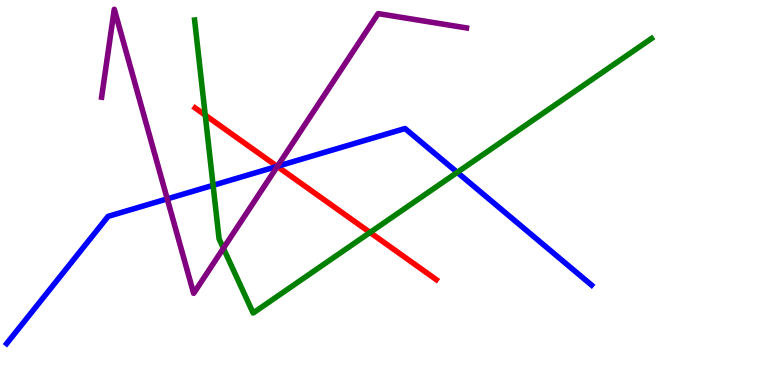[{'lines': ['blue', 'red'], 'intersections': [{'x': 3.58, 'y': 5.68}]}, {'lines': ['green', 'red'], 'intersections': [{'x': 2.65, 'y': 7.01}, {'x': 4.77, 'y': 3.96}]}, {'lines': ['purple', 'red'], 'intersections': [{'x': 3.58, 'y': 5.68}]}, {'lines': ['blue', 'green'], 'intersections': [{'x': 2.75, 'y': 5.19}, {'x': 5.9, 'y': 5.52}]}, {'lines': ['blue', 'purple'], 'intersections': [{'x': 2.16, 'y': 4.83}, {'x': 3.58, 'y': 5.68}]}, {'lines': ['green', 'purple'], 'intersections': [{'x': 2.88, 'y': 3.55}]}]